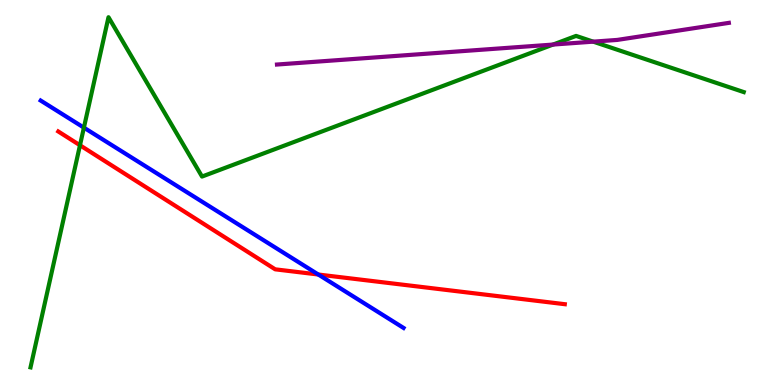[{'lines': ['blue', 'red'], 'intersections': [{'x': 4.11, 'y': 2.87}]}, {'lines': ['green', 'red'], 'intersections': [{'x': 1.03, 'y': 6.23}]}, {'lines': ['purple', 'red'], 'intersections': []}, {'lines': ['blue', 'green'], 'intersections': [{'x': 1.08, 'y': 6.68}]}, {'lines': ['blue', 'purple'], 'intersections': []}, {'lines': ['green', 'purple'], 'intersections': [{'x': 7.14, 'y': 8.84}, {'x': 7.65, 'y': 8.92}]}]